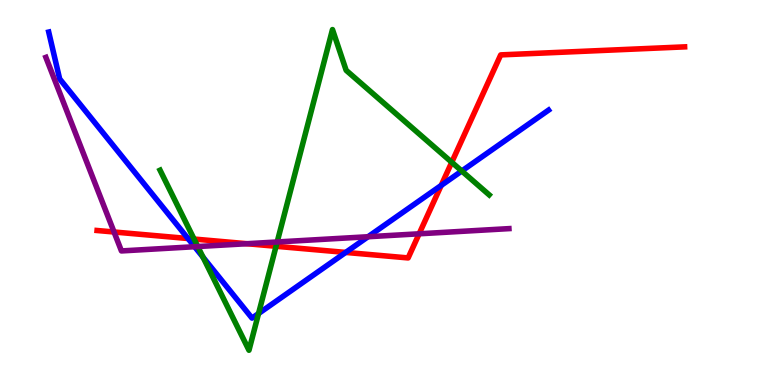[{'lines': ['blue', 'red'], 'intersections': [{'x': 2.43, 'y': 3.8}, {'x': 4.46, 'y': 3.44}, {'x': 5.69, 'y': 5.18}]}, {'lines': ['green', 'red'], 'intersections': [{'x': 2.5, 'y': 3.79}, {'x': 3.56, 'y': 3.6}, {'x': 5.83, 'y': 5.79}]}, {'lines': ['purple', 'red'], 'intersections': [{'x': 1.47, 'y': 3.97}, {'x': 3.19, 'y': 3.67}, {'x': 5.41, 'y': 3.93}]}, {'lines': ['blue', 'green'], 'intersections': [{'x': 2.62, 'y': 3.32}, {'x': 3.34, 'y': 1.86}, {'x': 5.96, 'y': 5.56}]}, {'lines': ['blue', 'purple'], 'intersections': [{'x': 2.51, 'y': 3.59}, {'x': 4.75, 'y': 3.85}]}, {'lines': ['green', 'purple'], 'intersections': [{'x': 2.55, 'y': 3.6}, {'x': 3.58, 'y': 3.72}]}]